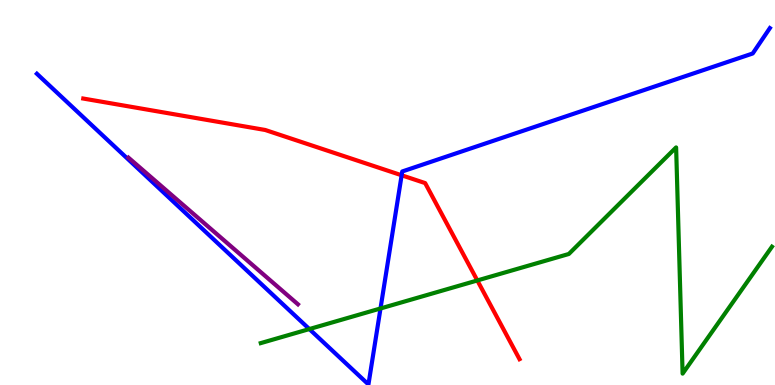[{'lines': ['blue', 'red'], 'intersections': [{'x': 5.18, 'y': 5.45}]}, {'lines': ['green', 'red'], 'intersections': [{'x': 6.16, 'y': 2.72}]}, {'lines': ['purple', 'red'], 'intersections': []}, {'lines': ['blue', 'green'], 'intersections': [{'x': 3.99, 'y': 1.45}, {'x': 4.91, 'y': 1.99}]}, {'lines': ['blue', 'purple'], 'intersections': []}, {'lines': ['green', 'purple'], 'intersections': []}]